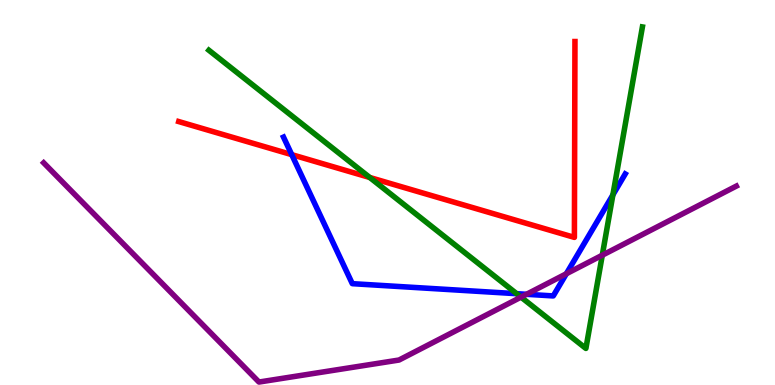[{'lines': ['blue', 'red'], 'intersections': [{'x': 3.76, 'y': 5.98}]}, {'lines': ['green', 'red'], 'intersections': [{'x': 4.77, 'y': 5.39}]}, {'lines': ['purple', 'red'], 'intersections': []}, {'lines': ['blue', 'green'], 'intersections': [{'x': 6.67, 'y': 2.37}, {'x': 7.91, 'y': 4.94}]}, {'lines': ['blue', 'purple'], 'intersections': [{'x': 6.79, 'y': 2.36}, {'x': 7.31, 'y': 2.89}]}, {'lines': ['green', 'purple'], 'intersections': [{'x': 6.72, 'y': 2.28}, {'x': 7.77, 'y': 3.37}]}]